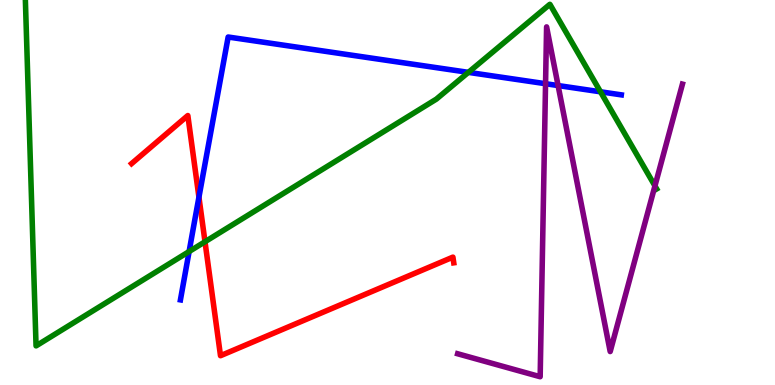[{'lines': ['blue', 'red'], 'intersections': [{'x': 2.57, 'y': 4.88}]}, {'lines': ['green', 'red'], 'intersections': [{'x': 2.65, 'y': 3.72}]}, {'lines': ['purple', 'red'], 'intersections': []}, {'lines': ['blue', 'green'], 'intersections': [{'x': 2.44, 'y': 3.47}, {'x': 6.04, 'y': 8.12}, {'x': 7.75, 'y': 7.62}]}, {'lines': ['blue', 'purple'], 'intersections': [{'x': 7.04, 'y': 7.83}, {'x': 7.2, 'y': 7.78}]}, {'lines': ['green', 'purple'], 'intersections': [{'x': 8.45, 'y': 5.17}]}]